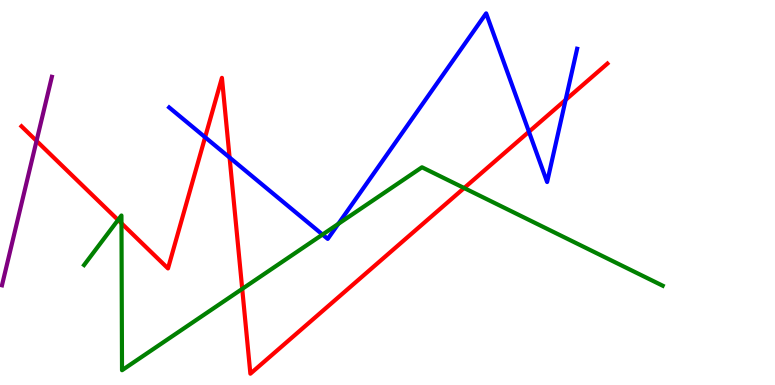[{'lines': ['blue', 'red'], 'intersections': [{'x': 2.65, 'y': 6.44}, {'x': 2.96, 'y': 5.91}, {'x': 6.83, 'y': 6.58}, {'x': 7.3, 'y': 7.41}]}, {'lines': ['green', 'red'], 'intersections': [{'x': 1.52, 'y': 4.29}, {'x': 1.57, 'y': 4.2}, {'x': 3.13, 'y': 2.5}, {'x': 5.99, 'y': 5.12}]}, {'lines': ['purple', 'red'], 'intersections': [{'x': 0.471, 'y': 6.34}]}, {'lines': ['blue', 'green'], 'intersections': [{'x': 4.16, 'y': 3.91}, {'x': 4.36, 'y': 4.18}]}, {'lines': ['blue', 'purple'], 'intersections': []}, {'lines': ['green', 'purple'], 'intersections': []}]